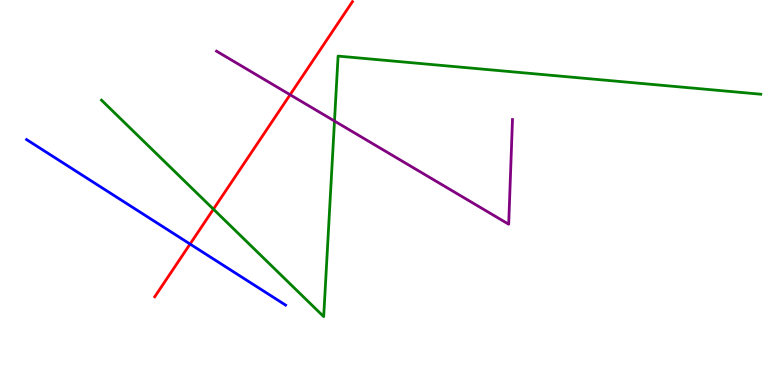[{'lines': ['blue', 'red'], 'intersections': [{'x': 2.45, 'y': 3.66}]}, {'lines': ['green', 'red'], 'intersections': [{'x': 2.75, 'y': 4.57}]}, {'lines': ['purple', 'red'], 'intersections': [{'x': 3.74, 'y': 7.54}]}, {'lines': ['blue', 'green'], 'intersections': []}, {'lines': ['blue', 'purple'], 'intersections': []}, {'lines': ['green', 'purple'], 'intersections': [{'x': 4.32, 'y': 6.86}]}]